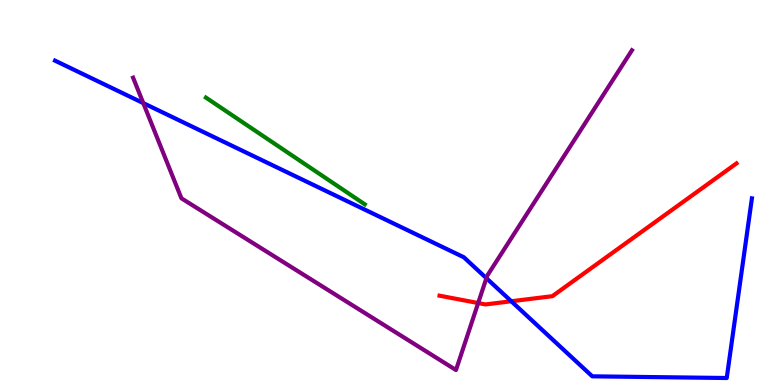[{'lines': ['blue', 'red'], 'intersections': [{'x': 6.6, 'y': 2.18}]}, {'lines': ['green', 'red'], 'intersections': []}, {'lines': ['purple', 'red'], 'intersections': [{'x': 6.17, 'y': 2.13}]}, {'lines': ['blue', 'green'], 'intersections': []}, {'lines': ['blue', 'purple'], 'intersections': [{'x': 1.85, 'y': 7.32}, {'x': 6.28, 'y': 2.77}]}, {'lines': ['green', 'purple'], 'intersections': []}]